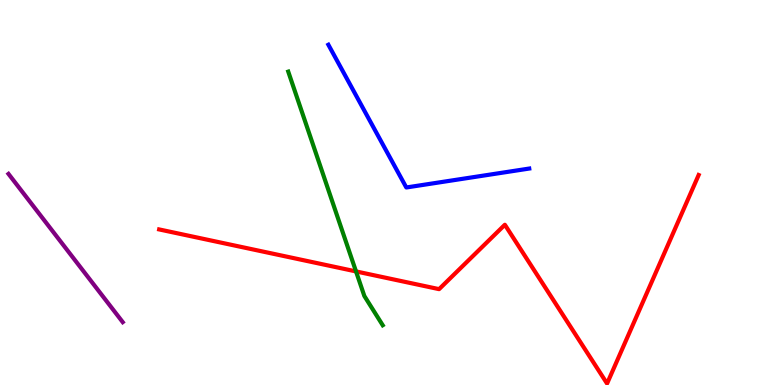[{'lines': ['blue', 'red'], 'intersections': []}, {'lines': ['green', 'red'], 'intersections': [{'x': 4.59, 'y': 2.95}]}, {'lines': ['purple', 'red'], 'intersections': []}, {'lines': ['blue', 'green'], 'intersections': []}, {'lines': ['blue', 'purple'], 'intersections': []}, {'lines': ['green', 'purple'], 'intersections': []}]